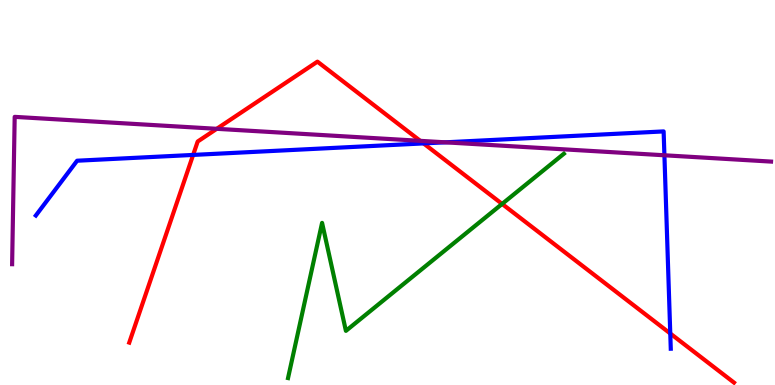[{'lines': ['blue', 'red'], 'intersections': [{'x': 2.49, 'y': 5.98}, {'x': 5.47, 'y': 6.28}, {'x': 8.65, 'y': 1.34}]}, {'lines': ['green', 'red'], 'intersections': [{'x': 6.48, 'y': 4.7}]}, {'lines': ['purple', 'red'], 'intersections': [{'x': 2.8, 'y': 6.65}, {'x': 5.42, 'y': 6.34}]}, {'lines': ['blue', 'green'], 'intersections': []}, {'lines': ['blue', 'purple'], 'intersections': [{'x': 5.75, 'y': 6.3}, {'x': 8.57, 'y': 5.97}]}, {'lines': ['green', 'purple'], 'intersections': []}]